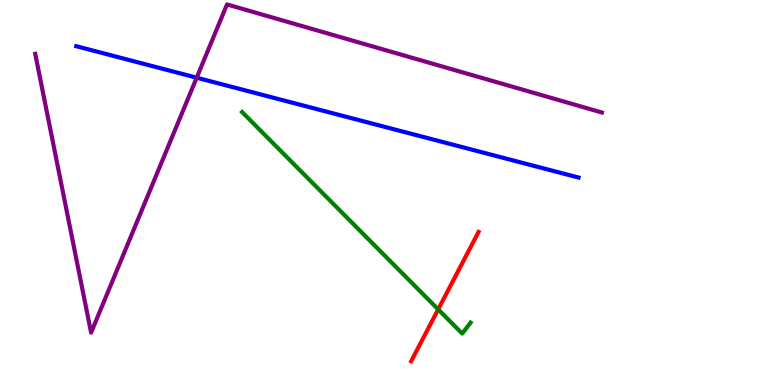[{'lines': ['blue', 'red'], 'intersections': []}, {'lines': ['green', 'red'], 'intersections': [{'x': 5.65, 'y': 1.96}]}, {'lines': ['purple', 'red'], 'intersections': []}, {'lines': ['blue', 'green'], 'intersections': []}, {'lines': ['blue', 'purple'], 'intersections': [{'x': 2.54, 'y': 7.98}]}, {'lines': ['green', 'purple'], 'intersections': []}]